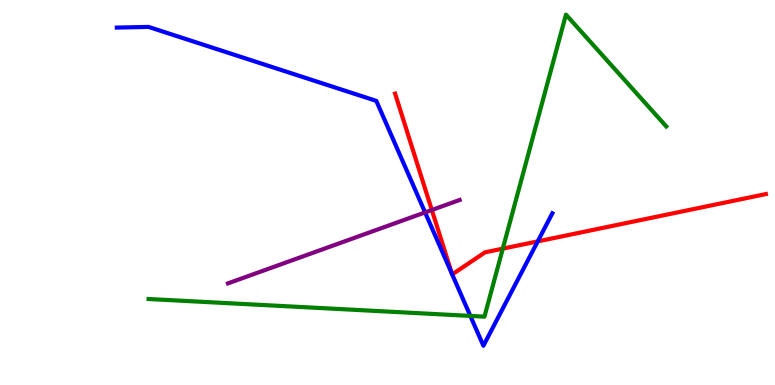[{'lines': ['blue', 'red'], 'intersections': [{'x': 5.83, 'y': 2.88}, {'x': 5.83, 'y': 2.87}, {'x': 6.94, 'y': 3.73}]}, {'lines': ['green', 'red'], 'intersections': [{'x': 6.49, 'y': 3.54}]}, {'lines': ['purple', 'red'], 'intersections': [{'x': 5.57, 'y': 4.55}]}, {'lines': ['blue', 'green'], 'intersections': [{'x': 6.07, 'y': 1.79}]}, {'lines': ['blue', 'purple'], 'intersections': [{'x': 5.48, 'y': 4.48}]}, {'lines': ['green', 'purple'], 'intersections': []}]